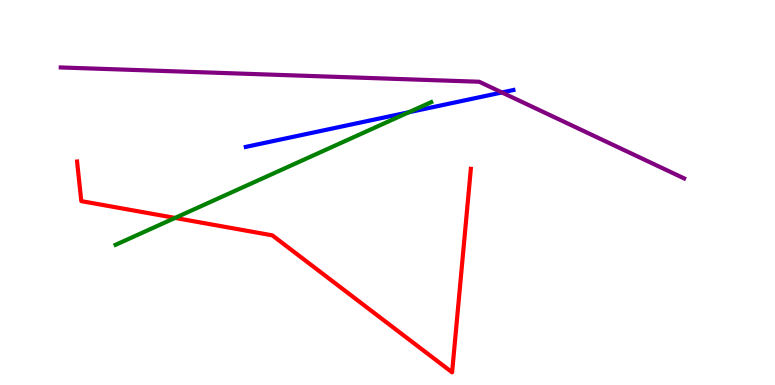[{'lines': ['blue', 'red'], 'intersections': []}, {'lines': ['green', 'red'], 'intersections': [{'x': 2.26, 'y': 4.34}]}, {'lines': ['purple', 'red'], 'intersections': []}, {'lines': ['blue', 'green'], 'intersections': [{'x': 5.28, 'y': 7.08}]}, {'lines': ['blue', 'purple'], 'intersections': [{'x': 6.48, 'y': 7.6}]}, {'lines': ['green', 'purple'], 'intersections': []}]